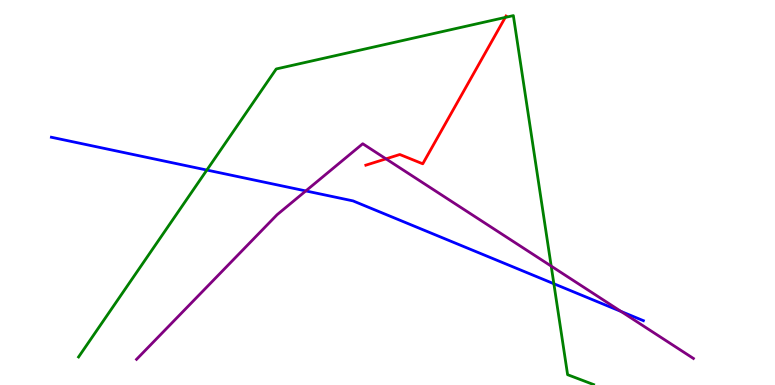[{'lines': ['blue', 'red'], 'intersections': []}, {'lines': ['green', 'red'], 'intersections': [{'x': 6.52, 'y': 9.55}]}, {'lines': ['purple', 'red'], 'intersections': [{'x': 4.98, 'y': 5.87}]}, {'lines': ['blue', 'green'], 'intersections': [{'x': 2.67, 'y': 5.58}, {'x': 7.15, 'y': 2.63}]}, {'lines': ['blue', 'purple'], 'intersections': [{'x': 3.95, 'y': 5.04}, {'x': 8.01, 'y': 1.91}]}, {'lines': ['green', 'purple'], 'intersections': [{'x': 7.11, 'y': 3.09}]}]